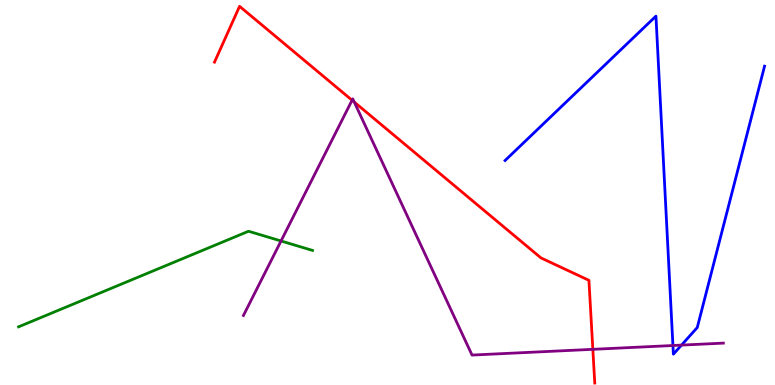[{'lines': ['blue', 'red'], 'intersections': []}, {'lines': ['green', 'red'], 'intersections': []}, {'lines': ['purple', 'red'], 'intersections': [{'x': 4.54, 'y': 7.4}, {'x': 4.57, 'y': 7.35}, {'x': 7.65, 'y': 0.927}]}, {'lines': ['blue', 'green'], 'intersections': []}, {'lines': ['blue', 'purple'], 'intersections': [{'x': 8.68, 'y': 1.03}, {'x': 8.79, 'y': 1.04}]}, {'lines': ['green', 'purple'], 'intersections': [{'x': 3.63, 'y': 3.74}]}]